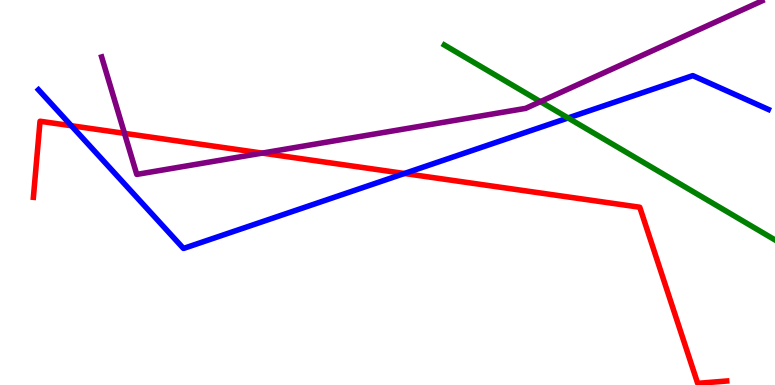[{'lines': ['blue', 'red'], 'intersections': [{'x': 0.921, 'y': 6.73}, {'x': 5.22, 'y': 5.49}]}, {'lines': ['green', 'red'], 'intersections': []}, {'lines': ['purple', 'red'], 'intersections': [{'x': 1.61, 'y': 6.54}, {'x': 3.38, 'y': 6.02}]}, {'lines': ['blue', 'green'], 'intersections': [{'x': 7.33, 'y': 6.94}]}, {'lines': ['blue', 'purple'], 'intersections': []}, {'lines': ['green', 'purple'], 'intersections': [{'x': 6.97, 'y': 7.36}]}]